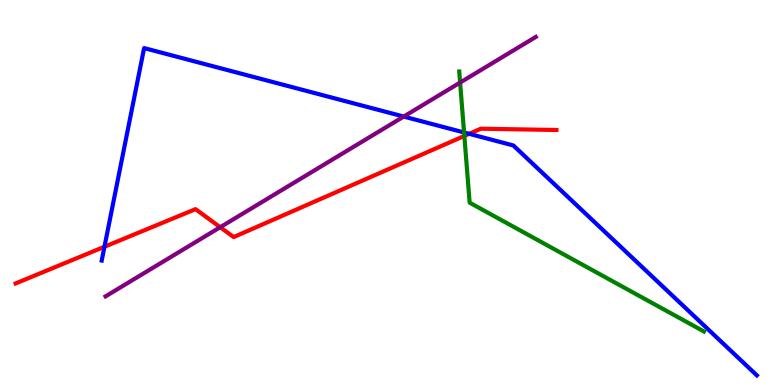[{'lines': ['blue', 'red'], 'intersections': [{'x': 1.35, 'y': 3.59}, {'x': 6.05, 'y': 6.52}]}, {'lines': ['green', 'red'], 'intersections': [{'x': 5.99, 'y': 6.47}]}, {'lines': ['purple', 'red'], 'intersections': [{'x': 2.84, 'y': 4.1}]}, {'lines': ['blue', 'green'], 'intersections': [{'x': 5.99, 'y': 6.56}]}, {'lines': ['blue', 'purple'], 'intersections': [{'x': 5.21, 'y': 6.97}]}, {'lines': ['green', 'purple'], 'intersections': [{'x': 5.94, 'y': 7.86}]}]